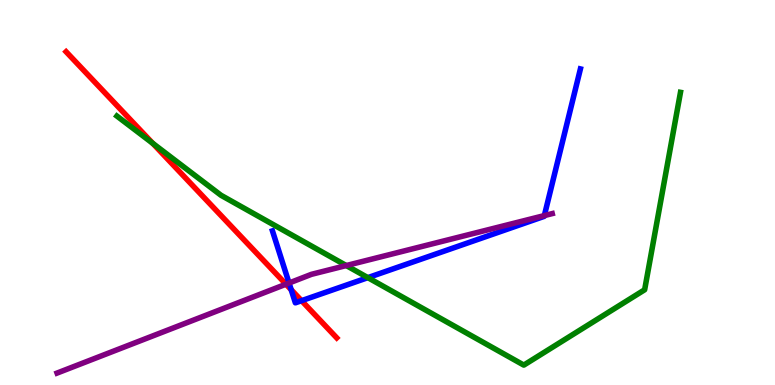[{'lines': ['blue', 'red'], 'intersections': [{'x': 3.76, 'y': 2.48}, {'x': 3.89, 'y': 2.19}]}, {'lines': ['green', 'red'], 'intersections': [{'x': 1.97, 'y': 6.28}]}, {'lines': ['purple', 'red'], 'intersections': [{'x': 3.69, 'y': 2.62}]}, {'lines': ['blue', 'green'], 'intersections': [{'x': 4.75, 'y': 2.79}]}, {'lines': ['blue', 'purple'], 'intersections': [{'x': 3.73, 'y': 2.65}, {'x': 7.02, 'y': 4.4}]}, {'lines': ['green', 'purple'], 'intersections': [{'x': 4.47, 'y': 3.1}]}]